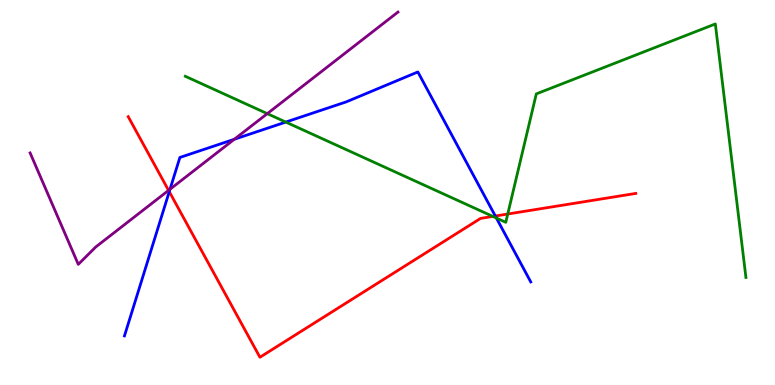[{'lines': ['blue', 'red'], 'intersections': [{'x': 2.18, 'y': 5.02}, {'x': 6.39, 'y': 4.39}]}, {'lines': ['green', 'red'], 'intersections': [{'x': 6.36, 'y': 4.38}, {'x': 6.55, 'y': 4.44}]}, {'lines': ['purple', 'red'], 'intersections': [{'x': 2.18, 'y': 5.06}]}, {'lines': ['blue', 'green'], 'intersections': [{'x': 3.69, 'y': 6.83}, {'x': 6.41, 'y': 4.34}]}, {'lines': ['blue', 'purple'], 'intersections': [{'x': 2.19, 'y': 5.08}, {'x': 3.02, 'y': 6.38}]}, {'lines': ['green', 'purple'], 'intersections': [{'x': 3.45, 'y': 7.05}]}]